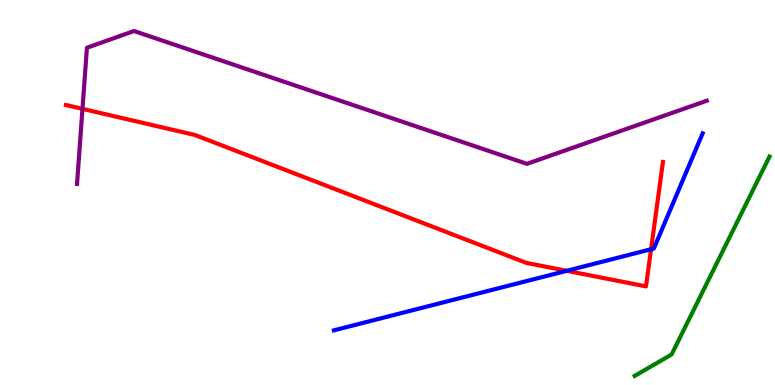[{'lines': ['blue', 'red'], 'intersections': [{'x': 7.31, 'y': 2.97}, {'x': 8.4, 'y': 3.53}]}, {'lines': ['green', 'red'], 'intersections': []}, {'lines': ['purple', 'red'], 'intersections': [{'x': 1.06, 'y': 7.17}]}, {'lines': ['blue', 'green'], 'intersections': []}, {'lines': ['blue', 'purple'], 'intersections': []}, {'lines': ['green', 'purple'], 'intersections': []}]